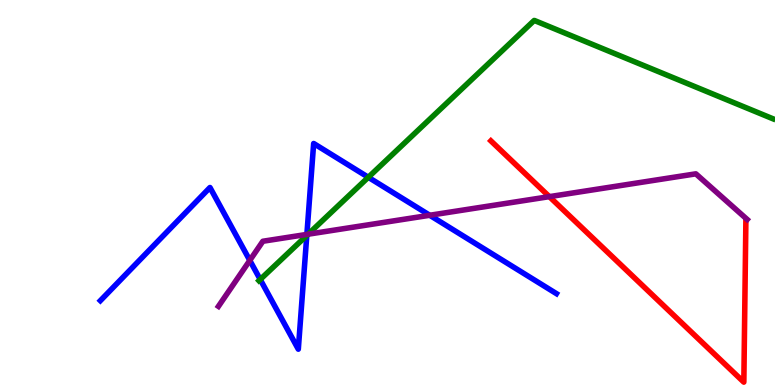[{'lines': ['blue', 'red'], 'intersections': []}, {'lines': ['green', 'red'], 'intersections': []}, {'lines': ['purple', 'red'], 'intersections': [{'x': 7.09, 'y': 4.89}]}, {'lines': ['blue', 'green'], 'intersections': [{'x': 3.36, 'y': 2.74}, {'x': 3.96, 'y': 3.88}, {'x': 4.75, 'y': 5.4}]}, {'lines': ['blue', 'purple'], 'intersections': [{'x': 3.22, 'y': 3.24}, {'x': 3.96, 'y': 3.91}, {'x': 5.54, 'y': 4.41}]}, {'lines': ['green', 'purple'], 'intersections': [{'x': 3.98, 'y': 3.92}]}]